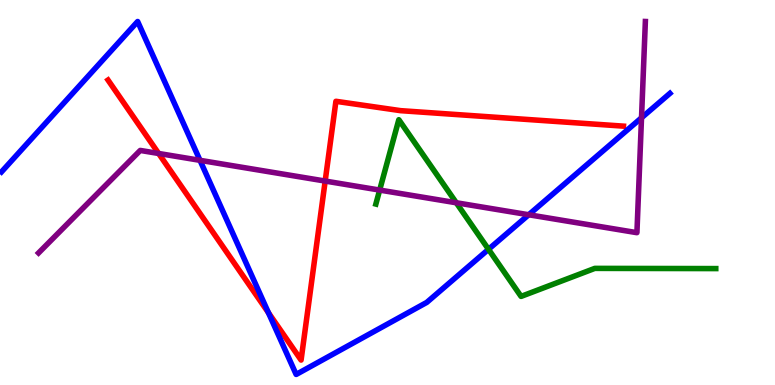[{'lines': ['blue', 'red'], 'intersections': [{'x': 3.46, 'y': 1.88}]}, {'lines': ['green', 'red'], 'intersections': []}, {'lines': ['purple', 'red'], 'intersections': [{'x': 2.05, 'y': 6.01}, {'x': 4.2, 'y': 5.3}]}, {'lines': ['blue', 'green'], 'intersections': [{'x': 6.3, 'y': 3.52}]}, {'lines': ['blue', 'purple'], 'intersections': [{'x': 2.58, 'y': 5.84}, {'x': 6.82, 'y': 4.42}, {'x': 8.28, 'y': 6.94}]}, {'lines': ['green', 'purple'], 'intersections': [{'x': 4.9, 'y': 5.06}, {'x': 5.89, 'y': 4.73}]}]